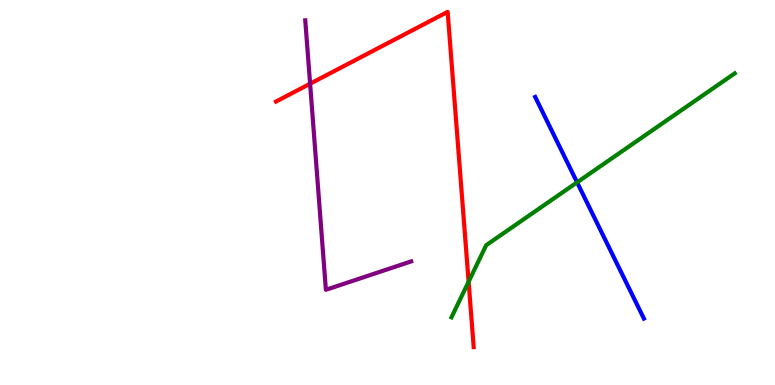[{'lines': ['blue', 'red'], 'intersections': []}, {'lines': ['green', 'red'], 'intersections': [{'x': 6.05, 'y': 2.68}]}, {'lines': ['purple', 'red'], 'intersections': [{'x': 4.0, 'y': 7.83}]}, {'lines': ['blue', 'green'], 'intersections': [{'x': 7.45, 'y': 5.26}]}, {'lines': ['blue', 'purple'], 'intersections': []}, {'lines': ['green', 'purple'], 'intersections': []}]